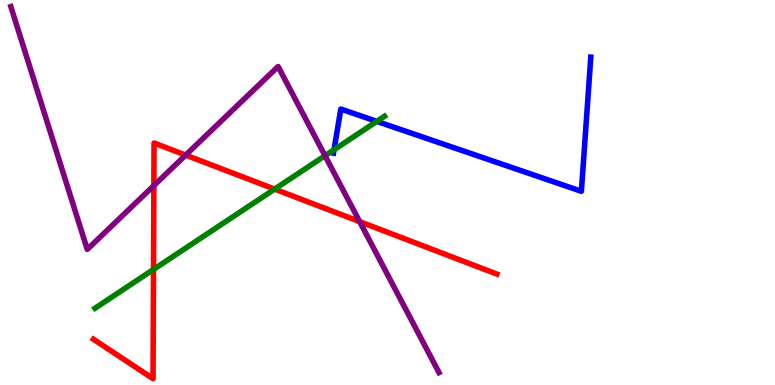[{'lines': ['blue', 'red'], 'intersections': []}, {'lines': ['green', 'red'], 'intersections': [{'x': 1.98, 'y': 3.0}, {'x': 3.54, 'y': 5.09}]}, {'lines': ['purple', 'red'], 'intersections': [{'x': 1.99, 'y': 5.18}, {'x': 2.4, 'y': 5.97}, {'x': 4.64, 'y': 4.24}]}, {'lines': ['blue', 'green'], 'intersections': [{'x': 4.31, 'y': 6.11}, {'x': 4.86, 'y': 6.85}]}, {'lines': ['blue', 'purple'], 'intersections': []}, {'lines': ['green', 'purple'], 'intersections': [{'x': 4.19, 'y': 5.96}]}]